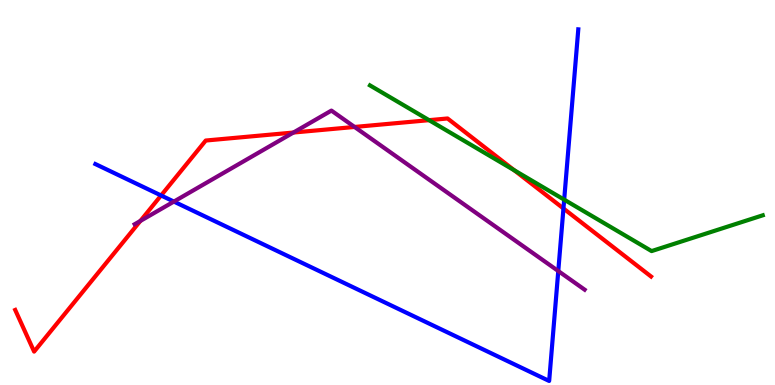[{'lines': ['blue', 'red'], 'intersections': [{'x': 2.08, 'y': 4.92}, {'x': 7.27, 'y': 4.58}]}, {'lines': ['green', 'red'], 'intersections': [{'x': 5.54, 'y': 6.88}, {'x': 6.64, 'y': 5.58}]}, {'lines': ['purple', 'red'], 'intersections': [{'x': 1.81, 'y': 4.26}, {'x': 3.79, 'y': 6.56}, {'x': 4.58, 'y': 6.7}]}, {'lines': ['blue', 'green'], 'intersections': [{'x': 7.28, 'y': 4.81}]}, {'lines': ['blue', 'purple'], 'intersections': [{'x': 2.24, 'y': 4.76}, {'x': 7.2, 'y': 2.96}]}, {'lines': ['green', 'purple'], 'intersections': []}]